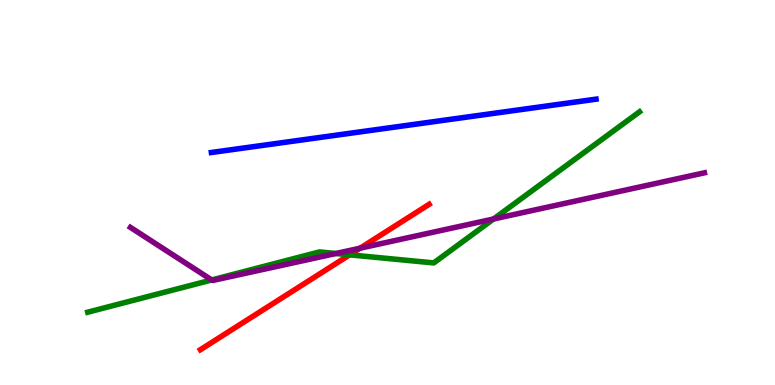[{'lines': ['blue', 'red'], 'intersections': []}, {'lines': ['green', 'red'], 'intersections': [{'x': 4.51, 'y': 3.38}]}, {'lines': ['purple', 'red'], 'intersections': [{'x': 4.65, 'y': 3.55}]}, {'lines': ['blue', 'green'], 'intersections': []}, {'lines': ['blue', 'purple'], 'intersections': []}, {'lines': ['green', 'purple'], 'intersections': [{'x': 2.73, 'y': 2.73}, {'x': 4.33, 'y': 3.42}, {'x': 6.37, 'y': 4.31}]}]